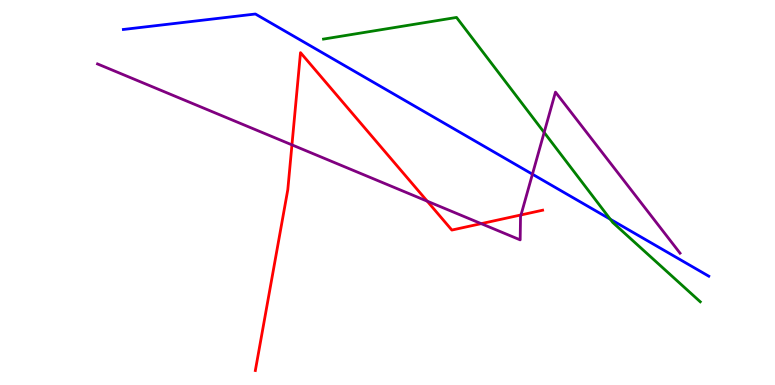[{'lines': ['blue', 'red'], 'intersections': []}, {'lines': ['green', 'red'], 'intersections': []}, {'lines': ['purple', 'red'], 'intersections': [{'x': 3.77, 'y': 6.24}, {'x': 5.51, 'y': 4.77}, {'x': 6.21, 'y': 4.19}, {'x': 6.72, 'y': 4.42}]}, {'lines': ['blue', 'green'], 'intersections': [{'x': 7.87, 'y': 4.31}]}, {'lines': ['blue', 'purple'], 'intersections': [{'x': 6.87, 'y': 5.48}]}, {'lines': ['green', 'purple'], 'intersections': [{'x': 7.02, 'y': 6.56}]}]